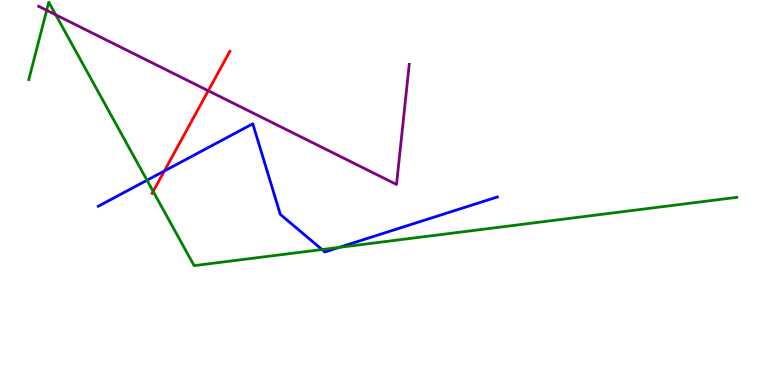[{'lines': ['blue', 'red'], 'intersections': [{'x': 2.12, 'y': 5.56}]}, {'lines': ['green', 'red'], 'intersections': [{'x': 1.98, 'y': 5.03}]}, {'lines': ['purple', 'red'], 'intersections': [{'x': 2.69, 'y': 7.64}]}, {'lines': ['blue', 'green'], 'intersections': [{'x': 1.9, 'y': 5.32}, {'x': 4.16, 'y': 3.52}, {'x': 4.38, 'y': 3.57}]}, {'lines': ['blue', 'purple'], 'intersections': []}, {'lines': ['green', 'purple'], 'intersections': [{'x': 0.602, 'y': 9.73}, {'x': 0.719, 'y': 9.62}]}]